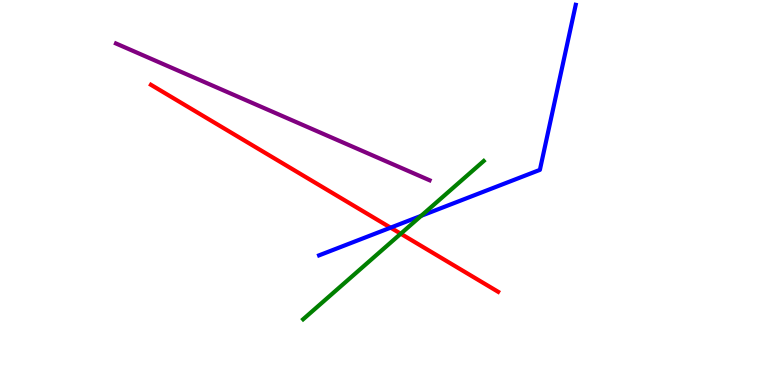[{'lines': ['blue', 'red'], 'intersections': [{'x': 5.04, 'y': 4.09}]}, {'lines': ['green', 'red'], 'intersections': [{'x': 5.17, 'y': 3.93}]}, {'lines': ['purple', 'red'], 'intersections': []}, {'lines': ['blue', 'green'], 'intersections': [{'x': 5.43, 'y': 4.39}]}, {'lines': ['blue', 'purple'], 'intersections': []}, {'lines': ['green', 'purple'], 'intersections': []}]